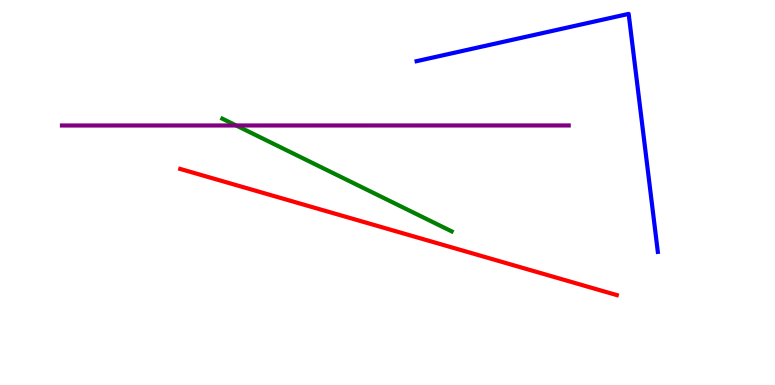[{'lines': ['blue', 'red'], 'intersections': []}, {'lines': ['green', 'red'], 'intersections': []}, {'lines': ['purple', 'red'], 'intersections': []}, {'lines': ['blue', 'green'], 'intersections': []}, {'lines': ['blue', 'purple'], 'intersections': []}, {'lines': ['green', 'purple'], 'intersections': [{'x': 3.05, 'y': 6.74}]}]